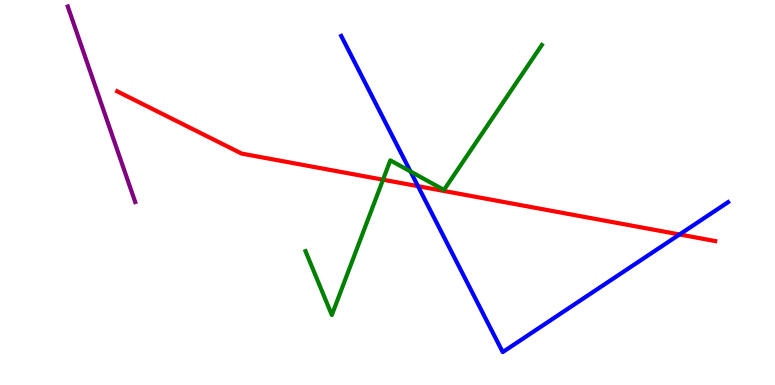[{'lines': ['blue', 'red'], 'intersections': [{'x': 5.39, 'y': 5.16}, {'x': 8.77, 'y': 3.91}]}, {'lines': ['green', 'red'], 'intersections': [{'x': 4.94, 'y': 5.33}]}, {'lines': ['purple', 'red'], 'intersections': []}, {'lines': ['blue', 'green'], 'intersections': [{'x': 5.3, 'y': 5.55}]}, {'lines': ['blue', 'purple'], 'intersections': []}, {'lines': ['green', 'purple'], 'intersections': []}]